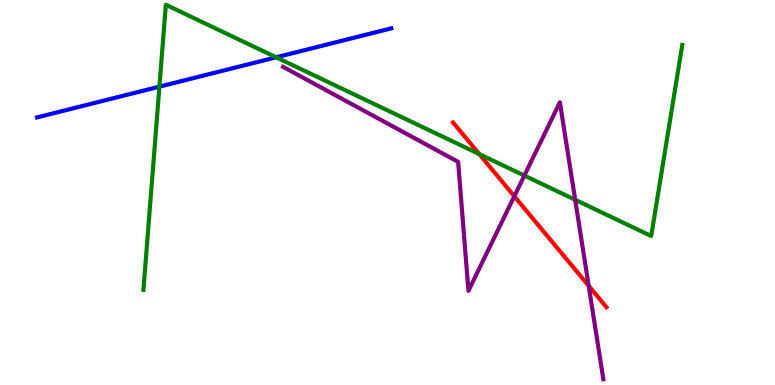[{'lines': ['blue', 'red'], 'intersections': []}, {'lines': ['green', 'red'], 'intersections': [{'x': 6.18, 'y': 6.0}]}, {'lines': ['purple', 'red'], 'intersections': [{'x': 6.64, 'y': 4.9}, {'x': 7.6, 'y': 2.58}]}, {'lines': ['blue', 'green'], 'intersections': [{'x': 2.06, 'y': 7.75}, {'x': 3.56, 'y': 8.51}]}, {'lines': ['blue', 'purple'], 'intersections': []}, {'lines': ['green', 'purple'], 'intersections': [{'x': 6.77, 'y': 5.44}, {'x': 7.42, 'y': 4.81}]}]